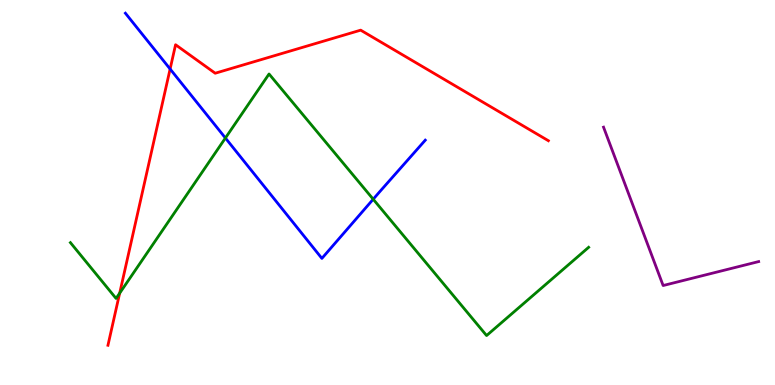[{'lines': ['blue', 'red'], 'intersections': [{'x': 2.2, 'y': 8.21}]}, {'lines': ['green', 'red'], 'intersections': [{'x': 1.54, 'y': 2.39}]}, {'lines': ['purple', 'red'], 'intersections': []}, {'lines': ['blue', 'green'], 'intersections': [{'x': 2.91, 'y': 6.42}, {'x': 4.82, 'y': 4.83}]}, {'lines': ['blue', 'purple'], 'intersections': []}, {'lines': ['green', 'purple'], 'intersections': []}]